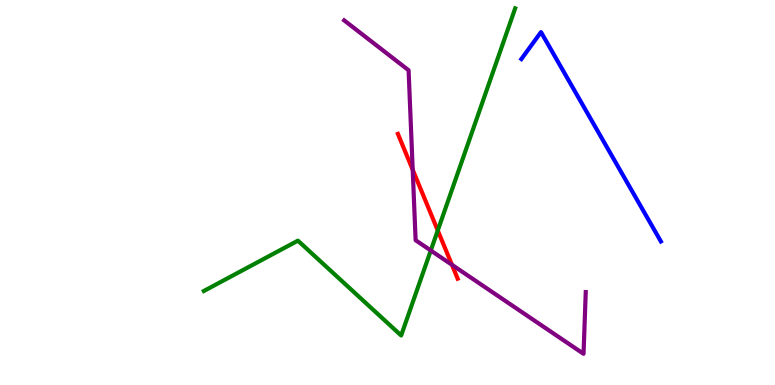[{'lines': ['blue', 'red'], 'intersections': []}, {'lines': ['green', 'red'], 'intersections': [{'x': 5.65, 'y': 4.01}]}, {'lines': ['purple', 'red'], 'intersections': [{'x': 5.33, 'y': 5.59}, {'x': 5.83, 'y': 3.12}]}, {'lines': ['blue', 'green'], 'intersections': []}, {'lines': ['blue', 'purple'], 'intersections': []}, {'lines': ['green', 'purple'], 'intersections': [{'x': 5.56, 'y': 3.49}]}]